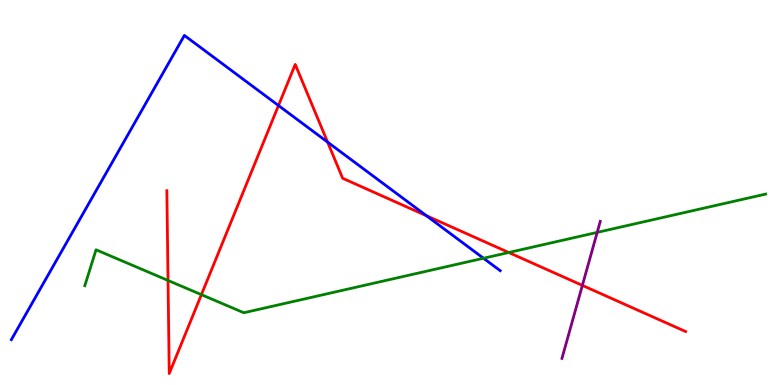[{'lines': ['blue', 'red'], 'intersections': [{'x': 3.59, 'y': 7.26}, {'x': 4.23, 'y': 6.31}, {'x': 5.5, 'y': 4.4}]}, {'lines': ['green', 'red'], 'intersections': [{'x': 2.17, 'y': 2.72}, {'x': 2.6, 'y': 2.35}, {'x': 6.56, 'y': 3.44}]}, {'lines': ['purple', 'red'], 'intersections': [{'x': 7.51, 'y': 2.59}]}, {'lines': ['blue', 'green'], 'intersections': [{'x': 6.24, 'y': 3.29}]}, {'lines': ['blue', 'purple'], 'intersections': []}, {'lines': ['green', 'purple'], 'intersections': [{'x': 7.71, 'y': 3.96}]}]